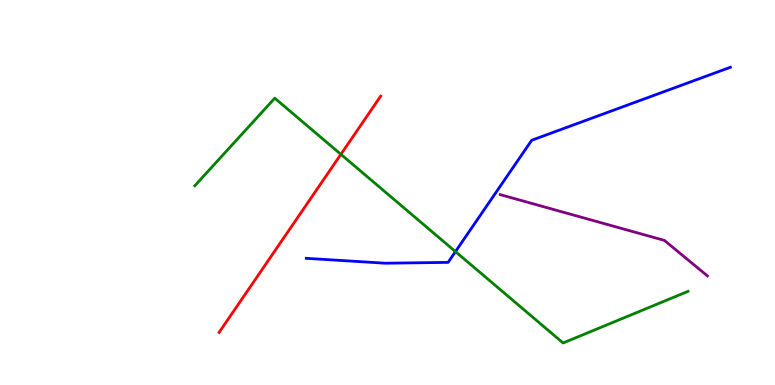[{'lines': ['blue', 'red'], 'intersections': []}, {'lines': ['green', 'red'], 'intersections': [{'x': 4.4, 'y': 5.99}]}, {'lines': ['purple', 'red'], 'intersections': []}, {'lines': ['blue', 'green'], 'intersections': [{'x': 5.88, 'y': 3.47}]}, {'lines': ['blue', 'purple'], 'intersections': []}, {'lines': ['green', 'purple'], 'intersections': []}]